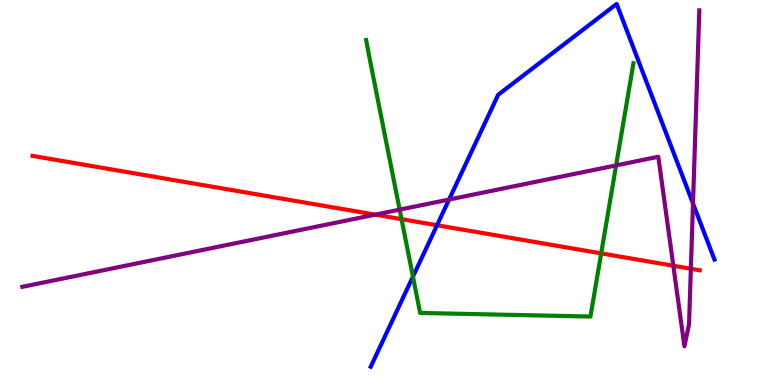[{'lines': ['blue', 'red'], 'intersections': [{'x': 5.64, 'y': 4.15}]}, {'lines': ['green', 'red'], 'intersections': [{'x': 5.18, 'y': 4.31}, {'x': 7.76, 'y': 3.42}]}, {'lines': ['purple', 'red'], 'intersections': [{'x': 4.84, 'y': 4.42}, {'x': 8.69, 'y': 3.1}, {'x': 8.91, 'y': 3.02}]}, {'lines': ['blue', 'green'], 'intersections': [{'x': 5.33, 'y': 2.81}]}, {'lines': ['blue', 'purple'], 'intersections': [{'x': 5.79, 'y': 4.82}, {'x': 8.94, 'y': 4.72}]}, {'lines': ['green', 'purple'], 'intersections': [{'x': 5.16, 'y': 4.55}, {'x': 7.95, 'y': 5.7}]}]